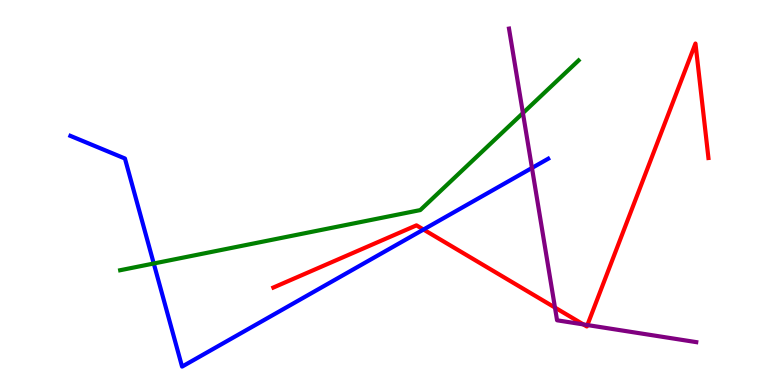[{'lines': ['blue', 'red'], 'intersections': [{'x': 5.46, 'y': 4.04}]}, {'lines': ['green', 'red'], 'intersections': []}, {'lines': ['purple', 'red'], 'intersections': [{'x': 7.16, 'y': 2.01}, {'x': 7.53, 'y': 1.57}, {'x': 7.58, 'y': 1.56}]}, {'lines': ['blue', 'green'], 'intersections': [{'x': 1.98, 'y': 3.16}]}, {'lines': ['blue', 'purple'], 'intersections': [{'x': 6.86, 'y': 5.64}]}, {'lines': ['green', 'purple'], 'intersections': [{'x': 6.75, 'y': 7.06}]}]